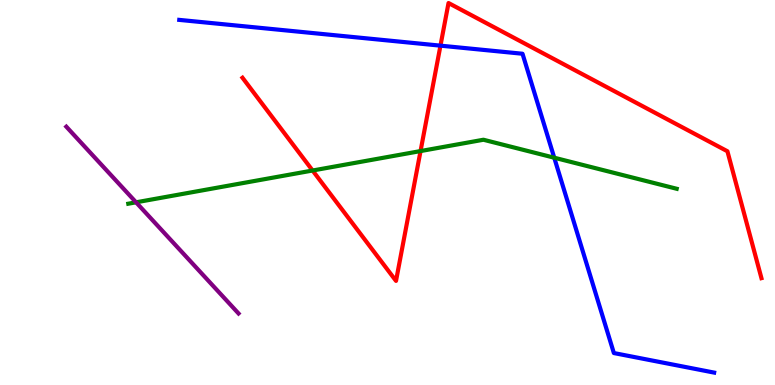[{'lines': ['blue', 'red'], 'intersections': [{'x': 5.68, 'y': 8.81}]}, {'lines': ['green', 'red'], 'intersections': [{'x': 4.03, 'y': 5.57}, {'x': 5.43, 'y': 6.08}]}, {'lines': ['purple', 'red'], 'intersections': []}, {'lines': ['blue', 'green'], 'intersections': [{'x': 7.15, 'y': 5.9}]}, {'lines': ['blue', 'purple'], 'intersections': []}, {'lines': ['green', 'purple'], 'intersections': [{'x': 1.76, 'y': 4.75}]}]